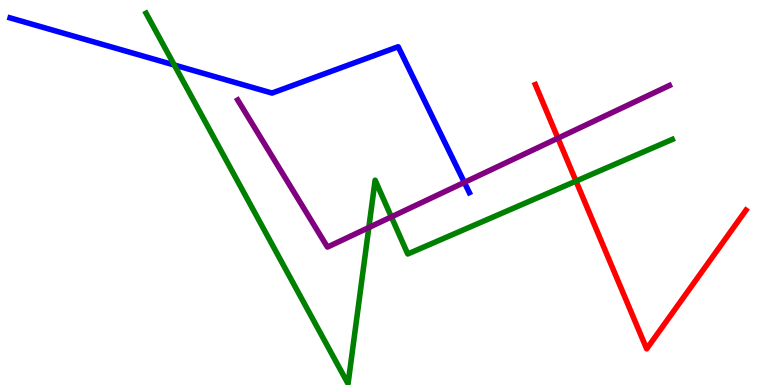[{'lines': ['blue', 'red'], 'intersections': []}, {'lines': ['green', 'red'], 'intersections': [{'x': 7.43, 'y': 5.3}]}, {'lines': ['purple', 'red'], 'intersections': [{'x': 7.2, 'y': 6.41}]}, {'lines': ['blue', 'green'], 'intersections': [{'x': 2.25, 'y': 8.31}]}, {'lines': ['blue', 'purple'], 'intersections': [{'x': 5.99, 'y': 5.26}]}, {'lines': ['green', 'purple'], 'intersections': [{'x': 4.76, 'y': 4.09}, {'x': 5.05, 'y': 4.37}]}]